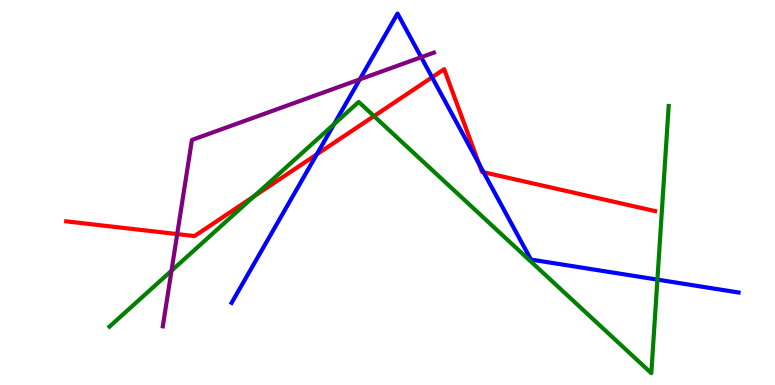[{'lines': ['blue', 'red'], 'intersections': [{'x': 4.09, 'y': 5.99}, {'x': 5.58, 'y': 7.99}, {'x': 6.18, 'y': 5.74}, {'x': 6.24, 'y': 5.53}]}, {'lines': ['green', 'red'], 'intersections': [{'x': 3.28, 'y': 4.9}, {'x': 4.83, 'y': 6.98}]}, {'lines': ['purple', 'red'], 'intersections': [{'x': 2.29, 'y': 3.92}]}, {'lines': ['blue', 'green'], 'intersections': [{'x': 4.31, 'y': 6.78}, {'x': 8.48, 'y': 2.74}]}, {'lines': ['blue', 'purple'], 'intersections': [{'x': 4.64, 'y': 7.94}, {'x': 5.43, 'y': 8.51}]}, {'lines': ['green', 'purple'], 'intersections': [{'x': 2.21, 'y': 2.97}]}]